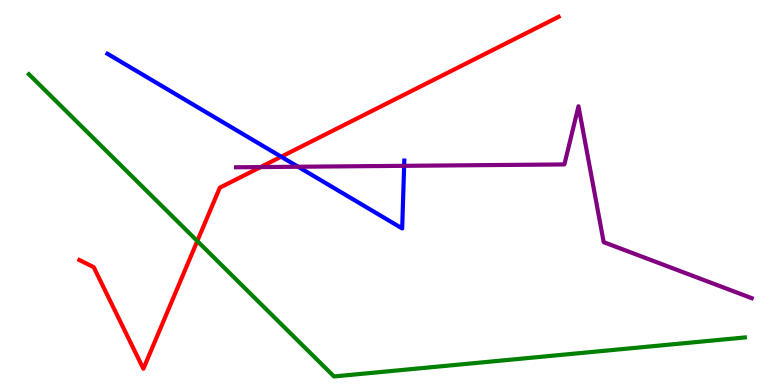[{'lines': ['blue', 'red'], 'intersections': [{'x': 3.63, 'y': 5.93}]}, {'lines': ['green', 'red'], 'intersections': [{'x': 2.55, 'y': 3.74}]}, {'lines': ['purple', 'red'], 'intersections': [{'x': 3.36, 'y': 5.66}]}, {'lines': ['blue', 'green'], 'intersections': []}, {'lines': ['blue', 'purple'], 'intersections': [{'x': 3.85, 'y': 5.67}, {'x': 5.21, 'y': 5.69}]}, {'lines': ['green', 'purple'], 'intersections': []}]